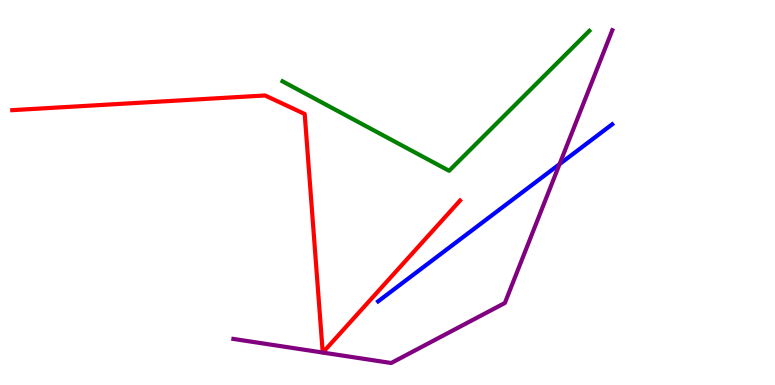[{'lines': ['blue', 'red'], 'intersections': []}, {'lines': ['green', 'red'], 'intersections': []}, {'lines': ['purple', 'red'], 'intersections': [{'x': 4.16, 'y': 0.843}, {'x': 4.16, 'y': 0.842}]}, {'lines': ['blue', 'green'], 'intersections': []}, {'lines': ['blue', 'purple'], 'intersections': [{'x': 7.22, 'y': 5.74}]}, {'lines': ['green', 'purple'], 'intersections': []}]